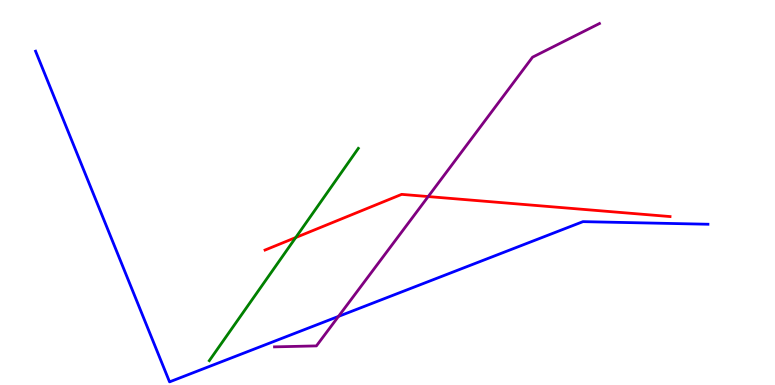[{'lines': ['blue', 'red'], 'intersections': []}, {'lines': ['green', 'red'], 'intersections': [{'x': 3.82, 'y': 3.83}]}, {'lines': ['purple', 'red'], 'intersections': [{'x': 5.53, 'y': 4.89}]}, {'lines': ['blue', 'green'], 'intersections': []}, {'lines': ['blue', 'purple'], 'intersections': [{'x': 4.37, 'y': 1.78}]}, {'lines': ['green', 'purple'], 'intersections': []}]